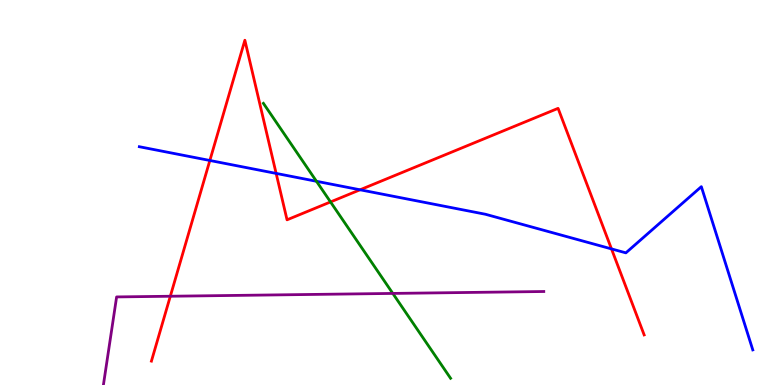[{'lines': ['blue', 'red'], 'intersections': [{'x': 2.71, 'y': 5.83}, {'x': 3.56, 'y': 5.5}, {'x': 4.65, 'y': 5.07}, {'x': 7.89, 'y': 3.54}]}, {'lines': ['green', 'red'], 'intersections': [{'x': 4.26, 'y': 4.75}]}, {'lines': ['purple', 'red'], 'intersections': [{'x': 2.2, 'y': 2.31}]}, {'lines': ['blue', 'green'], 'intersections': [{'x': 4.08, 'y': 5.29}]}, {'lines': ['blue', 'purple'], 'intersections': []}, {'lines': ['green', 'purple'], 'intersections': [{'x': 5.07, 'y': 2.38}]}]